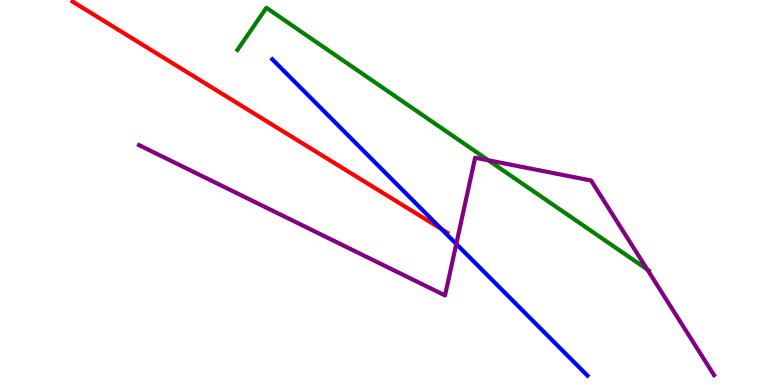[{'lines': ['blue', 'red'], 'intersections': [{'x': 5.7, 'y': 4.05}]}, {'lines': ['green', 'red'], 'intersections': []}, {'lines': ['purple', 'red'], 'intersections': []}, {'lines': ['blue', 'green'], 'intersections': []}, {'lines': ['blue', 'purple'], 'intersections': [{'x': 5.89, 'y': 3.66}]}, {'lines': ['green', 'purple'], 'intersections': [{'x': 6.3, 'y': 5.84}, {'x': 8.35, 'y': 3.0}]}]